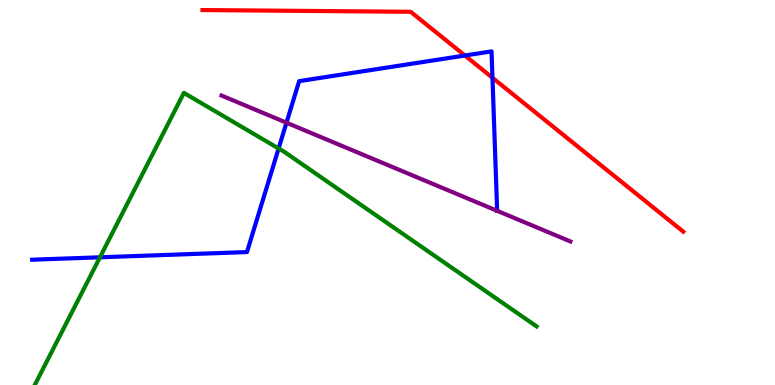[{'lines': ['blue', 'red'], 'intersections': [{'x': 6.0, 'y': 8.56}, {'x': 6.35, 'y': 7.98}]}, {'lines': ['green', 'red'], 'intersections': []}, {'lines': ['purple', 'red'], 'intersections': []}, {'lines': ['blue', 'green'], 'intersections': [{'x': 1.29, 'y': 3.32}, {'x': 3.59, 'y': 6.14}]}, {'lines': ['blue', 'purple'], 'intersections': [{'x': 3.7, 'y': 6.81}]}, {'lines': ['green', 'purple'], 'intersections': []}]